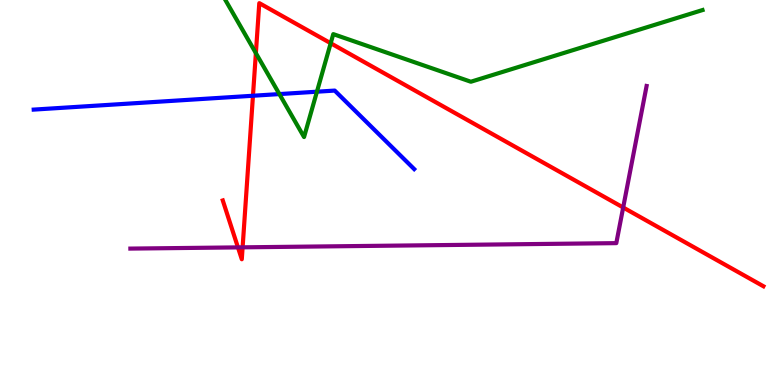[{'lines': ['blue', 'red'], 'intersections': [{'x': 3.26, 'y': 7.51}]}, {'lines': ['green', 'red'], 'intersections': [{'x': 3.3, 'y': 8.62}, {'x': 4.27, 'y': 8.88}]}, {'lines': ['purple', 'red'], 'intersections': [{'x': 3.07, 'y': 3.57}, {'x': 3.13, 'y': 3.58}, {'x': 8.04, 'y': 4.61}]}, {'lines': ['blue', 'green'], 'intersections': [{'x': 3.6, 'y': 7.56}, {'x': 4.09, 'y': 7.62}]}, {'lines': ['blue', 'purple'], 'intersections': []}, {'lines': ['green', 'purple'], 'intersections': []}]